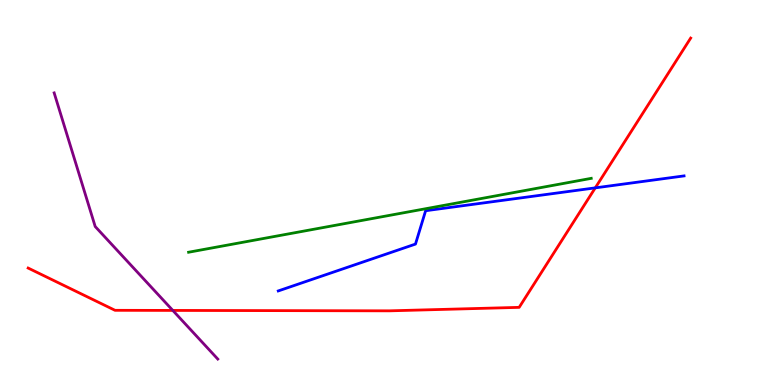[{'lines': ['blue', 'red'], 'intersections': [{'x': 7.68, 'y': 5.12}]}, {'lines': ['green', 'red'], 'intersections': []}, {'lines': ['purple', 'red'], 'intersections': [{'x': 2.23, 'y': 1.94}]}, {'lines': ['blue', 'green'], 'intersections': []}, {'lines': ['blue', 'purple'], 'intersections': []}, {'lines': ['green', 'purple'], 'intersections': []}]